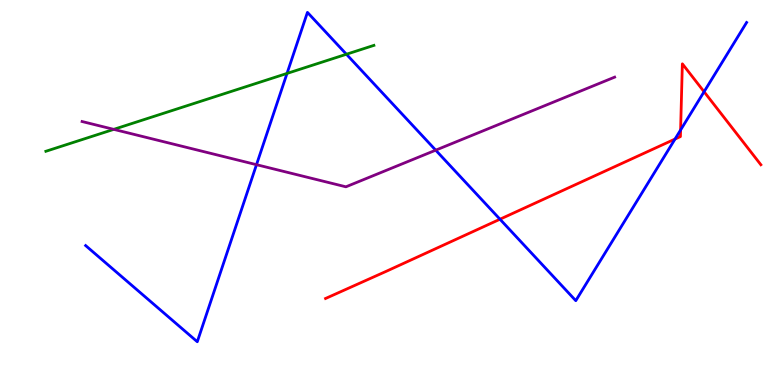[{'lines': ['blue', 'red'], 'intersections': [{'x': 6.45, 'y': 4.31}, {'x': 8.71, 'y': 6.39}, {'x': 8.78, 'y': 6.62}, {'x': 9.08, 'y': 7.62}]}, {'lines': ['green', 'red'], 'intersections': []}, {'lines': ['purple', 'red'], 'intersections': []}, {'lines': ['blue', 'green'], 'intersections': [{'x': 3.7, 'y': 8.09}, {'x': 4.47, 'y': 8.59}]}, {'lines': ['blue', 'purple'], 'intersections': [{'x': 3.31, 'y': 5.72}, {'x': 5.62, 'y': 6.1}]}, {'lines': ['green', 'purple'], 'intersections': [{'x': 1.47, 'y': 6.64}]}]